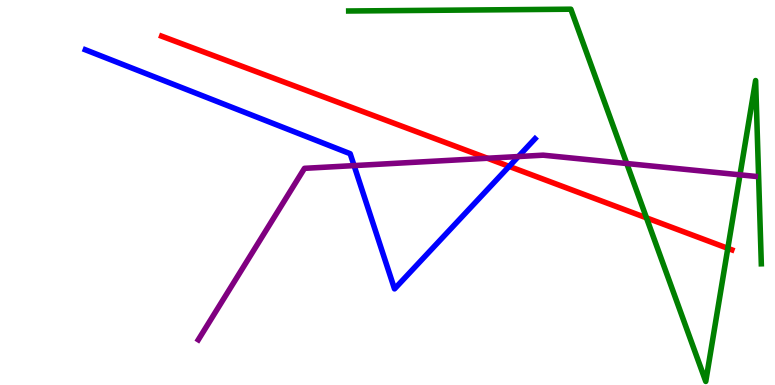[{'lines': ['blue', 'red'], 'intersections': [{'x': 6.57, 'y': 5.68}]}, {'lines': ['green', 'red'], 'intersections': [{'x': 8.34, 'y': 4.34}, {'x': 9.39, 'y': 3.55}]}, {'lines': ['purple', 'red'], 'intersections': [{'x': 6.29, 'y': 5.89}]}, {'lines': ['blue', 'green'], 'intersections': []}, {'lines': ['blue', 'purple'], 'intersections': [{'x': 4.57, 'y': 5.7}, {'x': 6.69, 'y': 5.93}]}, {'lines': ['green', 'purple'], 'intersections': [{'x': 8.09, 'y': 5.75}, {'x': 9.55, 'y': 5.46}]}]